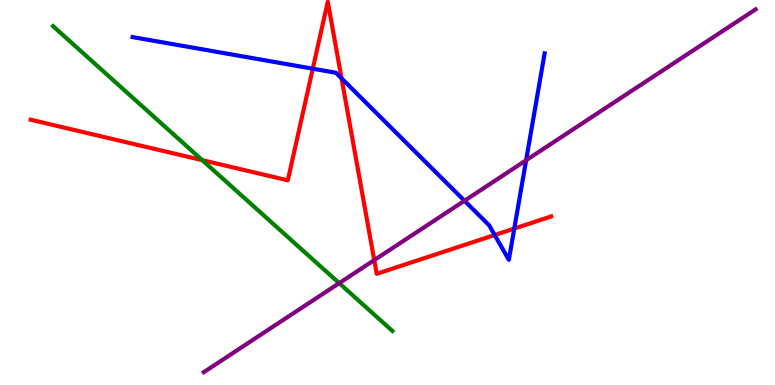[{'lines': ['blue', 'red'], 'intersections': [{'x': 4.04, 'y': 8.22}, {'x': 4.41, 'y': 7.97}, {'x': 6.38, 'y': 3.9}, {'x': 6.64, 'y': 4.06}]}, {'lines': ['green', 'red'], 'intersections': [{'x': 2.61, 'y': 5.84}]}, {'lines': ['purple', 'red'], 'intersections': [{'x': 4.83, 'y': 3.24}]}, {'lines': ['blue', 'green'], 'intersections': []}, {'lines': ['blue', 'purple'], 'intersections': [{'x': 5.99, 'y': 4.79}, {'x': 6.79, 'y': 5.84}]}, {'lines': ['green', 'purple'], 'intersections': [{'x': 4.38, 'y': 2.65}]}]